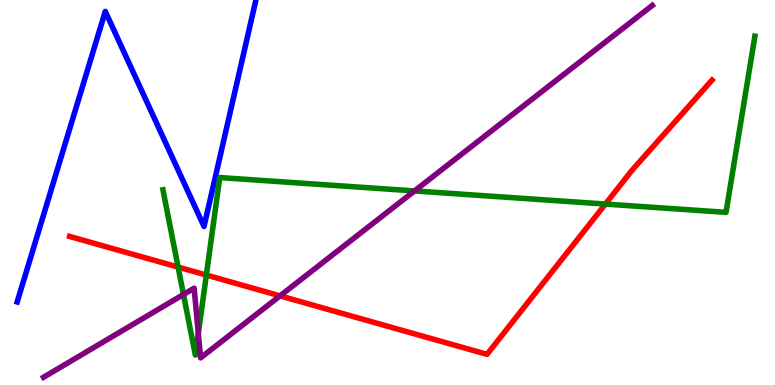[{'lines': ['blue', 'red'], 'intersections': []}, {'lines': ['green', 'red'], 'intersections': [{'x': 2.3, 'y': 3.06}, {'x': 2.66, 'y': 2.86}, {'x': 7.81, 'y': 4.7}]}, {'lines': ['purple', 'red'], 'intersections': [{'x': 3.61, 'y': 2.32}]}, {'lines': ['blue', 'green'], 'intersections': []}, {'lines': ['blue', 'purple'], 'intersections': []}, {'lines': ['green', 'purple'], 'intersections': [{'x': 2.37, 'y': 2.35}, {'x': 2.56, 'y': 1.34}, {'x': 5.35, 'y': 5.04}]}]